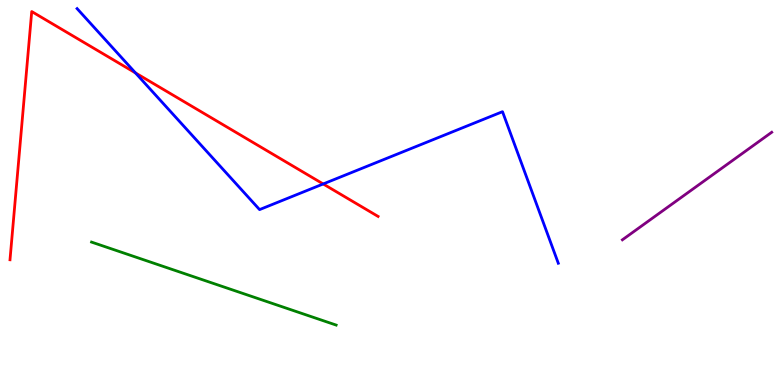[{'lines': ['blue', 'red'], 'intersections': [{'x': 1.75, 'y': 8.11}, {'x': 4.17, 'y': 5.22}]}, {'lines': ['green', 'red'], 'intersections': []}, {'lines': ['purple', 'red'], 'intersections': []}, {'lines': ['blue', 'green'], 'intersections': []}, {'lines': ['blue', 'purple'], 'intersections': []}, {'lines': ['green', 'purple'], 'intersections': []}]